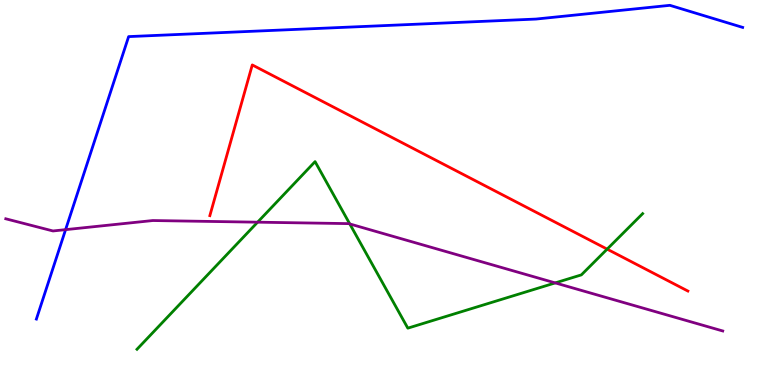[{'lines': ['blue', 'red'], 'intersections': []}, {'lines': ['green', 'red'], 'intersections': [{'x': 7.83, 'y': 3.53}]}, {'lines': ['purple', 'red'], 'intersections': []}, {'lines': ['blue', 'green'], 'intersections': []}, {'lines': ['blue', 'purple'], 'intersections': [{'x': 0.846, 'y': 4.04}]}, {'lines': ['green', 'purple'], 'intersections': [{'x': 3.32, 'y': 4.23}, {'x': 4.51, 'y': 4.18}, {'x': 7.16, 'y': 2.65}]}]